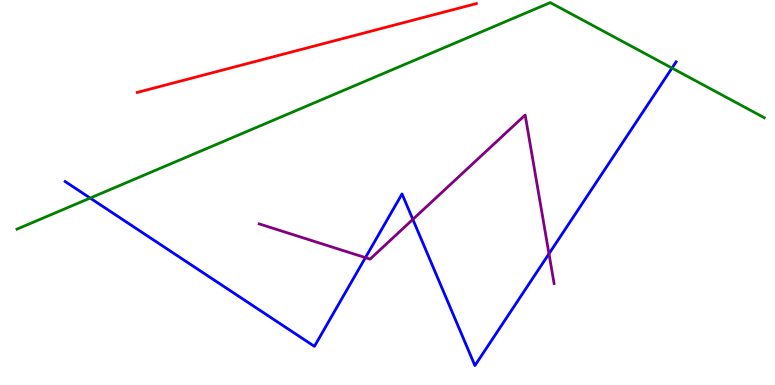[{'lines': ['blue', 'red'], 'intersections': []}, {'lines': ['green', 'red'], 'intersections': []}, {'lines': ['purple', 'red'], 'intersections': []}, {'lines': ['blue', 'green'], 'intersections': [{'x': 1.16, 'y': 4.86}, {'x': 8.67, 'y': 8.23}]}, {'lines': ['blue', 'purple'], 'intersections': [{'x': 4.72, 'y': 3.31}, {'x': 5.33, 'y': 4.3}, {'x': 7.08, 'y': 3.41}]}, {'lines': ['green', 'purple'], 'intersections': []}]